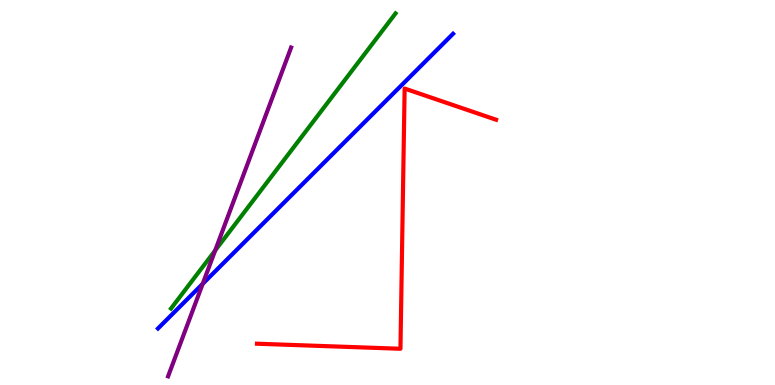[{'lines': ['blue', 'red'], 'intersections': []}, {'lines': ['green', 'red'], 'intersections': []}, {'lines': ['purple', 'red'], 'intersections': []}, {'lines': ['blue', 'green'], 'intersections': []}, {'lines': ['blue', 'purple'], 'intersections': [{'x': 2.62, 'y': 2.63}]}, {'lines': ['green', 'purple'], 'intersections': [{'x': 2.78, 'y': 3.49}]}]